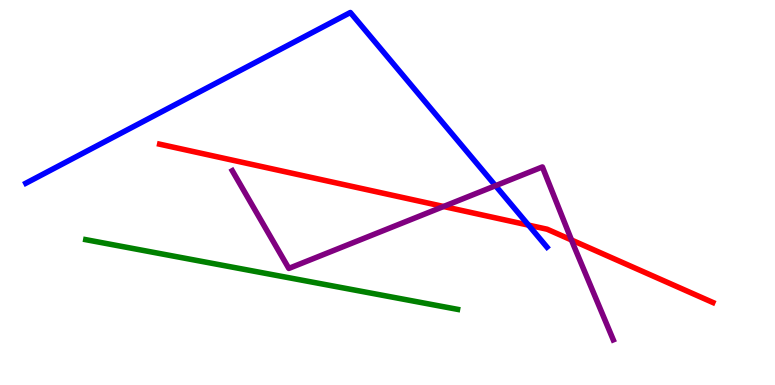[{'lines': ['blue', 'red'], 'intersections': [{'x': 6.82, 'y': 4.15}]}, {'lines': ['green', 'red'], 'intersections': []}, {'lines': ['purple', 'red'], 'intersections': [{'x': 5.72, 'y': 4.64}, {'x': 7.37, 'y': 3.77}]}, {'lines': ['blue', 'green'], 'intersections': []}, {'lines': ['blue', 'purple'], 'intersections': [{'x': 6.39, 'y': 5.18}]}, {'lines': ['green', 'purple'], 'intersections': []}]